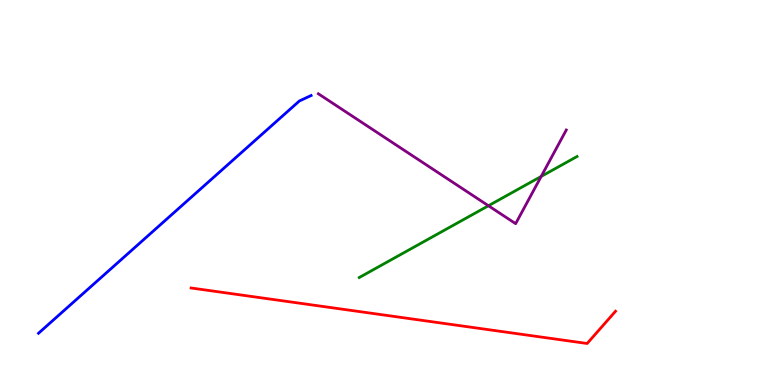[{'lines': ['blue', 'red'], 'intersections': []}, {'lines': ['green', 'red'], 'intersections': []}, {'lines': ['purple', 'red'], 'intersections': []}, {'lines': ['blue', 'green'], 'intersections': []}, {'lines': ['blue', 'purple'], 'intersections': []}, {'lines': ['green', 'purple'], 'intersections': [{'x': 6.3, 'y': 4.66}, {'x': 6.98, 'y': 5.42}]}]